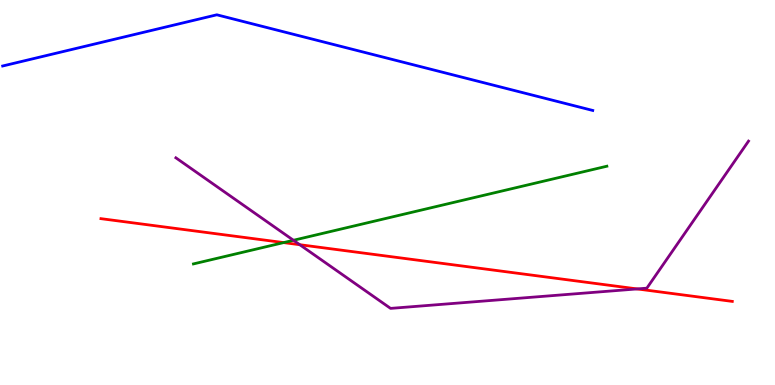[{'lines': ['blue', 'red'], 'intersections': []}, {'lines': ['green', 'red'], 'intersections': [{'x': 3.66, 'y': 3.7}]}, {'lines': ['purple', 'red'], 'intersections': [{'x': 3.87, 'y': 3.64}, {'x': 8.22, 'y': 2.5}]}, {'lines': ['blue', 'green'], 'intersections': []}, {'lines': ['blue', 'purple'], 'intersections': []}, {'lines': ['green', 'purple'], 'intersections': [{'x': 3.79, 'y': 3.76}]}]